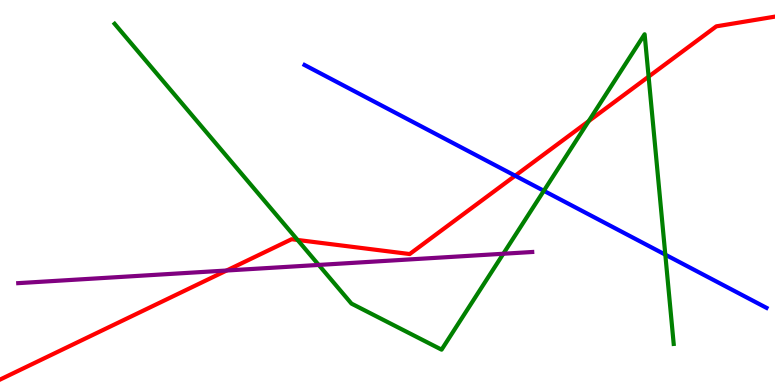[{'lines': ['blue', 'red'], 'intersections': [{'x': 6.65, 'y': 5.44}]}, {'lines': ['green', 'red'], 'intersections': [{'x': 3.84, 'y': 3.77}, {'x': 7.6, 'y': 6.85}, {'x': 8.37, 'y': 8.01}]}, {'lines': ['purple', 'red'], 'intersections': [{'x': 2.92, 'y': 2.97}]}, {'lines': ['blue', 'green'], 'intersections': [{'x': 7.02, 'y': 5.04}, {'x': 8.58, 'y': 3.39}]}, {'lines': ['blue', 'purple'], 'intersections': []}, {'lines': ['green', 'purple'], 'intersections': [{'x': 4.11, 'y': 3.12}, {'x': 6.49, 'y': 3.41}]}]